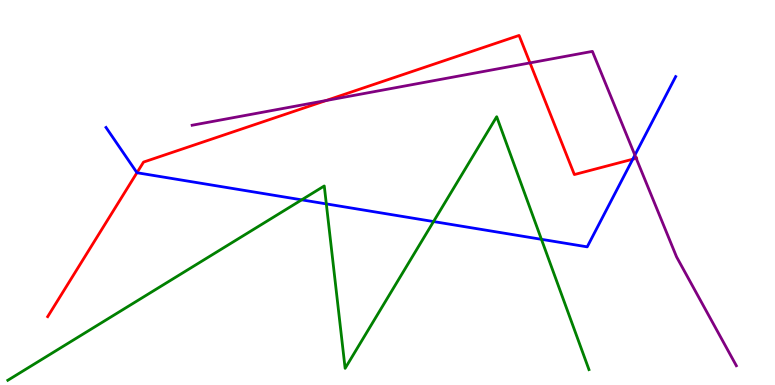[{'lines': ['blue', 'red'], 'intersections': [{'x': 1.77, 'y': 5.51}, {'x': 8.16, 'y': 5.86}]}, {'lines': ['green', 'red'], 'intersections': []}, {'lines': ['purple', 'red'], 'intersections': [{'x': 4.21, 'y': 7.39}, {'x': 6.84, 'y': 8.37}, {'x': 8.21, 'y': 5.89}]}, {'lines': ['blue', 'green'], 'intersections': [{'x': 3.89, 'y': 4.81}, {'x': 4.21, 'y': 4.7}, {'x': 5.59, 'y': 4.25}, {'x': 6.99, 'y': 3.78}]}, {'lines': ['blue', 'purple'], 'intersections': [{'x': 8.19, 'y': 5.97}]}, {'lines': ['green', 'purple'], 'intersections': []}]